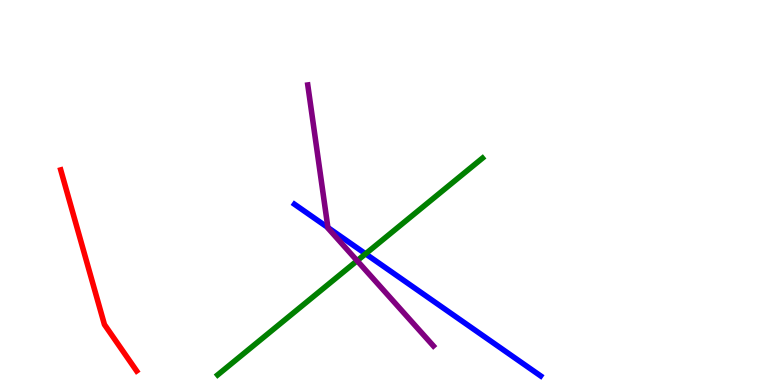[{'lines': ['blue', 'red'], 'intersections': []}, {'lines': ['green', 'red'], 'intersections': []}, {'lines': ['purple', 'red'], 'intersections': []}, {'lines': ['blue', 'green'], 'intersections': [{'x': 4.72, 'y': 3.41}]}, {'lines': ['blue', 'purple'], 'intersections': [{'x': 4.23, 'y': 4.09}]}, {'lines': ['green', 'purple'], 'intersections': [{'x': 4.61, 'y': 3.23}]}]